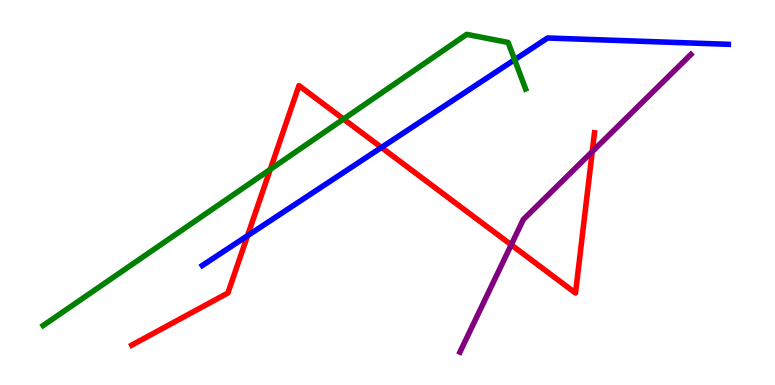[{'lines': ['blue', 'red'], 'intersections': [{'x': 3.19, 'y': 3.88}, {'x': 4.92, 'y': 6.17}]}, {'lines': ['green', 'red'], 'intersections': [{'x': 3.49, 'y': 5.6}, {'x': 4.43, 'y': 6.91}]}, {'lines': ['purple', 'red'], 'intersections': [{'x': 6.6, 'y': 3.64}, {'x': 7.64, 'y': 6.06}]}, {'lines': ['blue', 'green'], 'intersections': [{'x': 6.64, 'y': 8.45}]}, {'lines': ['blue', 'purple'], 'intersections': []}, {'lines': ['green', 'purple'], 'intersections': []}]